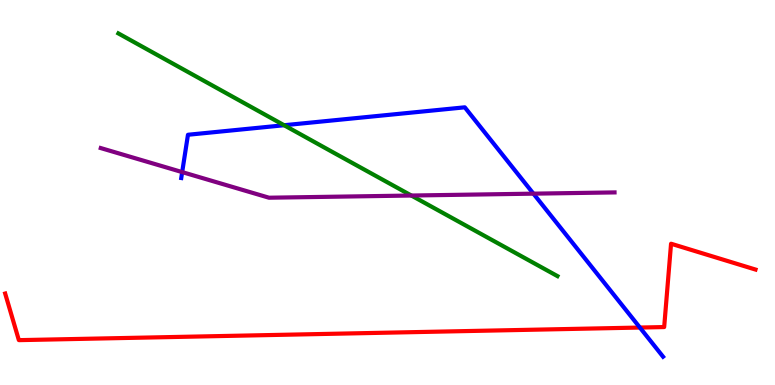[{'lines': ['blue', 'red'], 'intersections': [{'x': 8.26, 'y': 1.49}]}, {'lines': ['green', 'red'], 'intersections': []}, {'lines': ['purple', 'red'], 'intersections': []}, {'lines': ['blue', 'green'], 'intersections': [{'x': 3.67, 'y': 6.75}]}, {'lines': ['blue', 'purple'], 'intersections': [{'x': 2.35, 'y': 5.53}, {'x': 6.88, 'y': 4.97}]}, {'lines': ['green', 'purple'], 'intersections': [{'x': 5.31, 'y': 4.92}]}]